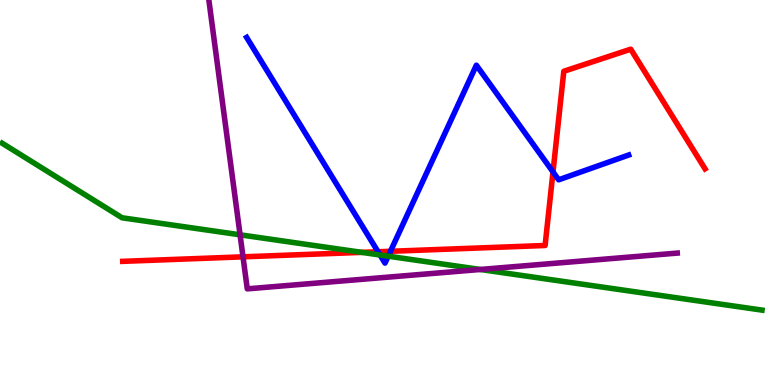[{'lines': ['blue', 'red'], 'intersections': [{'x': 4.88, 'y': 3.46}, {'x': 5.04, 'y': 3.47}, {'x': 7.14, 'y': 5.53}]}, {'lines': ['green', 'red'], 'intersections': [{'x': 4.67, 'y': 3.44}]}, {'lines': ['purple', 'red'], 'intersections': [{'x': 3.14, 'y': 3.33}]}, {'lines': ['blue', 'green'], 'intersections': [{'x': 4.9, 'y': 3.38}, {'x': 5.01, 'y': 3.35}]}, {'lines': ['blue', 'purple'], 'intersections': []}, {'lines': ['green', 'purple'], 'intersections': [{'x': 3.1, 'y': 3.9}, {'x': 6.2, 'y': 3.0}]}]